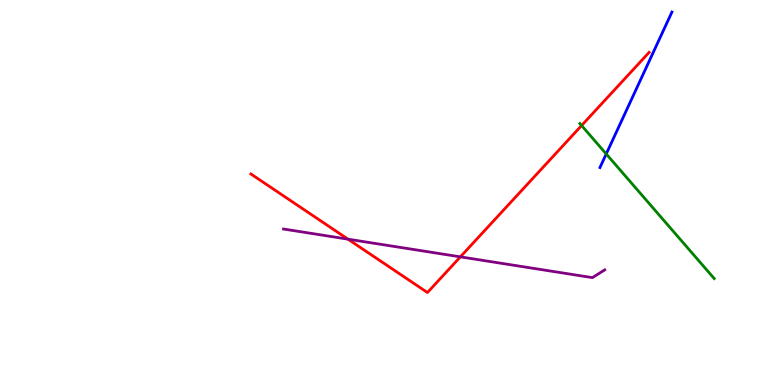[{'lines': ['blue', 'red'], 'intersections': []}, {'lines': ['green', 'red'], 'intersections': [{'x': 7.5, 'y': 6.74}]}, {'lines': ['purple', 'red'], 'intersections': [{'x': 4.49, 'y': 3.79}, {'x': 5.94, 'y': 3.33}]}, {'lines': ['blue', 'green'], 'intersections': [{'x': 7.82, 'y': 6.0}]}, {'lines': ['blue', 'purple'], 'intersections': []}, {'lines': ['green', 'purple'], 'intersections': []}]